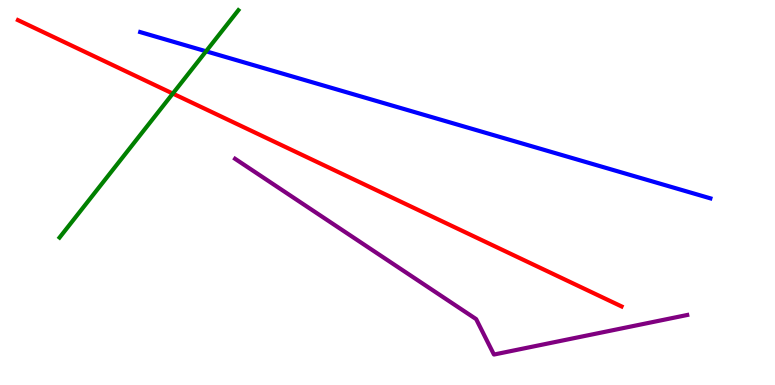[{'lines': ['blue', 'red'], 'intersections': []}, {'lines': ['green', 'red'], 'intersections': [{'x': 2.23, 'y': 7.57}]}, {'lines': ['purple', 'red'], 'intersections': []}, {'lines': ['blue', 'green'], 'intersections': [{'x': 2.66, 'y': 8.67}]}, {'lines': ['blue', 'purple'], 'intersections': []}, {'lines': ['green', 'purple'], 'intersections': []}]